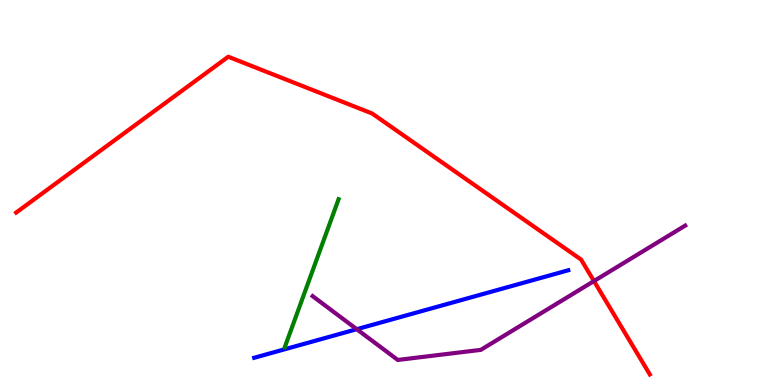[{'lines': ['blue', 'red'], 'intersections': []}, {'lines': ['green', 'red'], 'intersections': []}, {'lines': ['purple', 'red'], 'intersections': [{'x': 7.66, 'y': 2.7}]}, {'lines': ['blue', 'green'], 'intersections': []}, {'lines': ['blue', 'purple'], 'intersections': [{'x': 4.6, 'y': 1.45}]}, {'lines': ['green', 'purple'], 'intersections': []}]